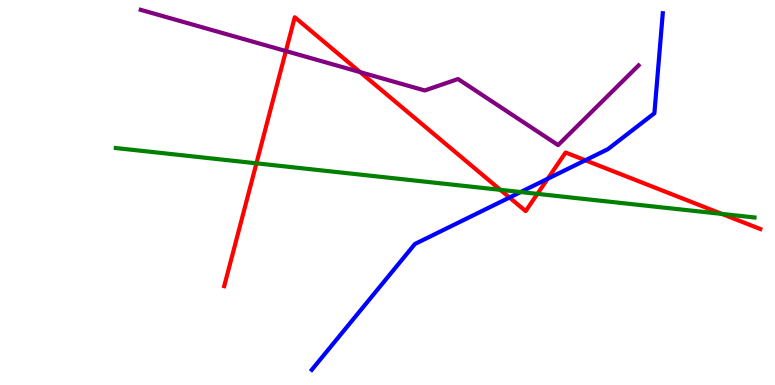[{'lines': ['blue', 'red'], 'intersections': [{'x': 6.57, 'y': 4.87}, {'x': 7.07, 'y': 5.36}, {'x': 7.55, 'y': 5.84}]}, {'lines': ['green', 'red'], 'intersections': [{'x': 3.31, 'y': 5.76}, {'x': 6.46, 'y': 5.07}, {'x': 6.93, 'y': 4.96}, {'x': 9.31, 'y': 4.44}]}, {'lines': ['purple', 'red'], 'intersections': [{'x': 3.69, 'y': 8.67}, {'x': 4.65, 'y': 8.13}]}, {'lines': ['blue', 'green'], 'intersections': [{'x': 6.72, 'y': 5.01}]}, {'lines': ['blue', 'purple'], 'intersections': []}, {'lines': ['green', 'purple'], 'intersections': []}]